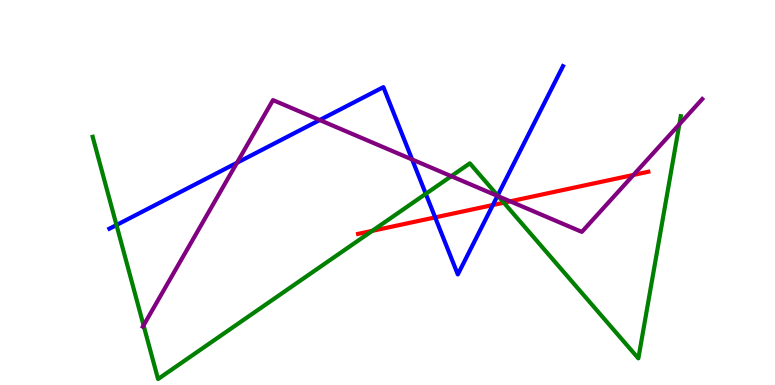[{'lines': ['blue', 'red'], 'intersections': [{'x': 5.61, 'y': 4.35}, {'x': 6.36, 'y': 4.67}]}, {'lines': ['green', 'red'], 'intersections': [{'x': 4.8, 'y': 4.0}, {'x': 6.5, 'y': 4.74}]}, {'lines': ['purple', 'red'], 'intersections': [{'x': 6.58, 'y': 4.77}, {'x': 8.17, 'y': 5.46}]}, {'lines': ['blue', 'green'], 'intersections': [{'x': 1.5, 'y': 4.16}, {'x': 5.49, 'y': 4.97}, {'x': 6.42, 'y': 4.92}]}, {'lines': ['blue', 'purple'], 'intersections': [{'x': 3.06, 'y': 5.77}, {'x': 4.13, 'y': 6.88}, {'x': 5.32, 'y': 5.86}, {'x': 6.42, 'y': 4.91}]}, {'lines': ['green', 'purple'], 'intersections': [{'x': 1.85, 'y': 1.55}, {'x': 5.82, 'y': 5.42}, {'x': 6.43, 'y': 4.9}, {'x': 8.77, 'y': 6.77}]}]